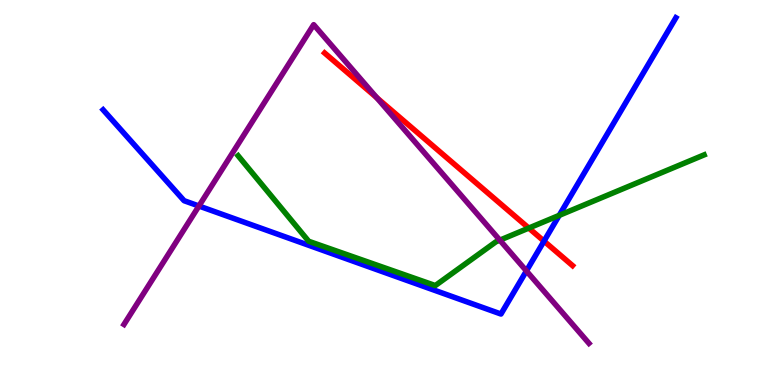[{'lines': ['blue', 'red'], 'intersections': [{'x': 7.02, 'y': 3.74}]}, {'lines': ['green', 'red'], 'intersections': [{'x': 6.82, 'y': 4.08}]}, {'lines': ['purple', 'red'], 'intersections': [{'x': 4.86, 'y': 7.46}]}, {'lines': ['blue', 'green'], 'intersections': [{'x': 7.22, 'y': 4.41}]}, {'lines': ['blue', 'purple'], 'intersections': [{'x': 2.57, 'y': 4.65}, {'x': 6.79, 'y': 2.96}]}, {'lines': ['green', 'purple'], 'intersections': [{'x': 6.45, 'y': 3.76}]}]